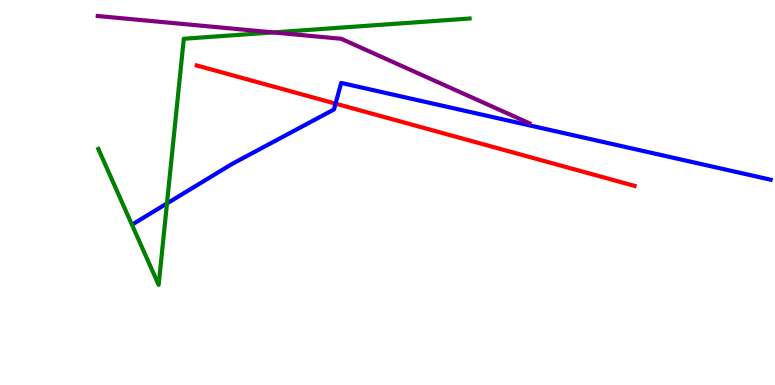[{'lines': ['blue', 'red'], 'intersections': [{'x': 4.33, 'y': 7.31}]}, {'lines': ['green', 'red'], 'intersections': []}, {'lines': ['purple', 'red'], 'intersections': []}, {'lines': ['blue', 'green'], 'intersections': [{'x': 2.15, 'y': 4.72}]}, {'lines': ['blue', 'purple'], 'intersections': []}, {'lines': ['green', 'purple'], 'intersections': [{'x': 3.53, 'y': 9.16}]}]